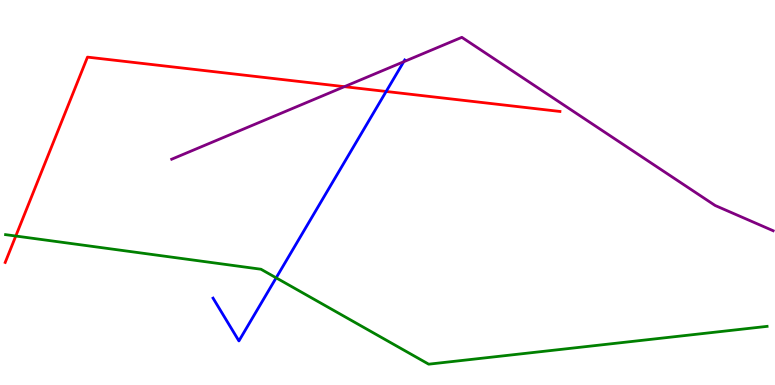[{'lines': ['blue', 'red'], 'intersections': [{'x': 4.98, 'y': 7.62}]}, {'lines': ['green', 'red'], 'intersections': [{'x': 0.204, 'y': 3.87}]}, {'lines': ['purple', 'red'], 'intersections': [{'x': 4.44, 'y': 7.75}]}, {'lines': ['blue', 'green'], 'intersections': [{'x': 3.56, 'y': 2.78}]}, {'lines': ['blue', 'purple'], 'intersections': [{'x': 5.21, 'y': 8.4}]}, {'lines': ['green', 'purple'], 'intersections': []}]